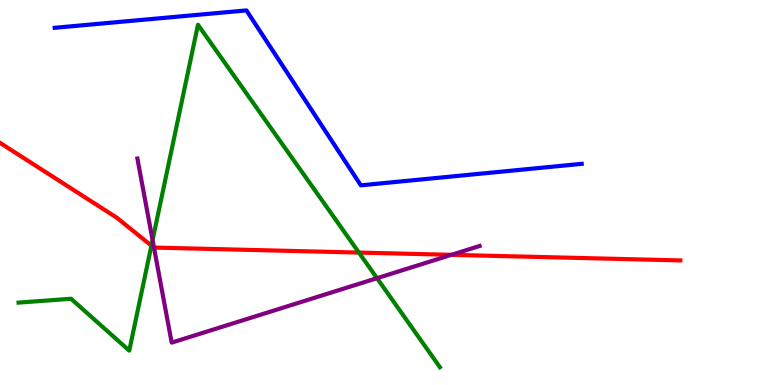[{'lines': ['blue', 'red'], 'intersections': []}, {'lines': ['green', 'red'], 'intersections': [{'x': 1.95, 'y': 3.62}, {'x': 4.63, 'y': 3.44}]}, {'lines': ['purple', 'red'], 'intersections': [{'x': 1.99, 'y': 3.57}, {'x': 5.82, 'y': 3.38}]}, {'lines': ['blue', 'green'], 'intersections': []}, {'lines': ['blue', 'purple'], 'intersections': []}, {'lines': ['green', 'purple'], 'intersections': [{'x': 1.97, 'y': 3.76}, {'x': 4.86, 'y': 2.77}]}]